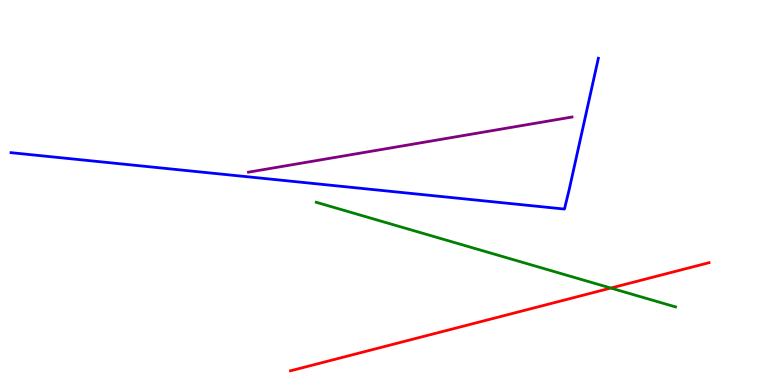[{'lines': ['blue', 'red'], 'intersections': []}, {'lines': ['green', 'red'], 'intersections': [{'x': 7.88, 'y': 2.52}]}, {'lines': ['purple', 'red'], 'intersections': []}, {'lines': ['blue', 'green'], 'intersections': []}, {'lines': ['blue', 'purple'], 'intersections': []}, {'lines': ['green', 'purple'], 'intersections': []}]